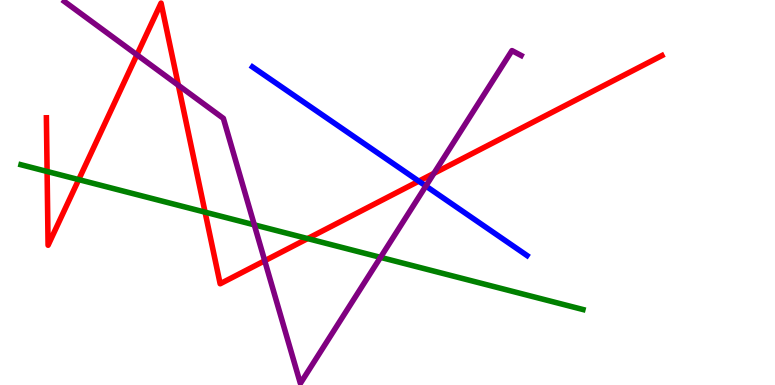[{'lines': ['blue', 'red'], 'intersections': [{'x': 5.4, 'y': 5.29}]}, {'lines': ['green', 'red'], 'intersections': [{'x': 0.608, 'y': 5.55}, {'x': 1.02, 'y': 5.33}, {'x': 2.65, 'y': 4.49}, {'x': 3.97, 'y': 3.8}]}, {'lines': ['purple', 'red'], 'intersections': [{'x': 1.77, 'y': 8.58}, {'x': 2.3, 'y': 7.78}, {'x': 3.42, 'y': 3.23}, {'x': 5.6, 'y': 5.5}]}, {'lines': ['blue', 'green'], 'intersections': []}, {'lines': ['blue', 'purple'], 'intersections': [{'x': 5.49, 'y': 5.17}]}, {'lines': ['green', 'purple'], 'intersections': [{'x': 3.28, 'y': 4.16}, {'x': 4.91, 'y': 3.32}]}]